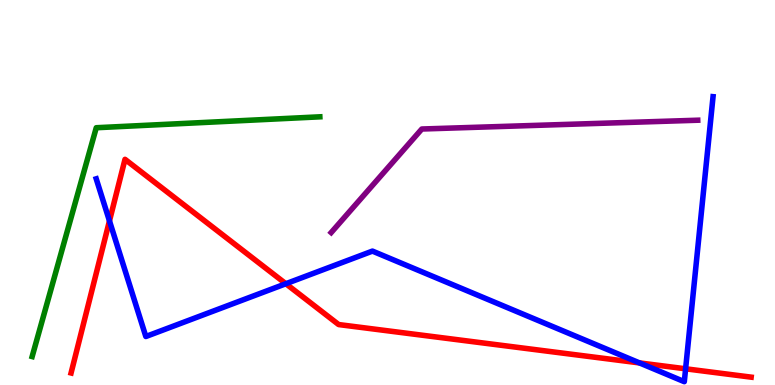[{'lines': ['blue', 'red'], 'intersections': [{'x': 1.41, 'y': 4.26}, {'x': 3.69, 'y': 2.63}, {'x': 8.25, 'y': 0.574}, {'x': 8.85, 'y': 0.421}]}, {'lines': ['green', 'red'], 'intersections': []}, {'lines': ['purple', 'red'], 'intersections': []}, {'lines': ['blue', 'green'], 'intersections': []}, {'lines': ['blue', 'purple'], 'intersections': []}, {'lines': ['green', 'purple'], 'intersections': []}]